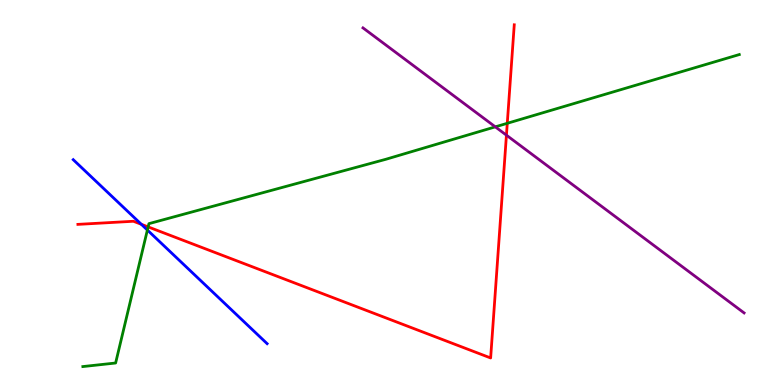[{'lines': ['blue', 'red'], 'intersections': [{'x': 1.82, 'y': 4.17}]}, {'lines': ['green', 'red'], 'intersections': [{'x': 1.91, 'y': 4.11}, {'x': 6.55, 'y': 6.8}]}, {'lines': ['purple', 'red'], 'intersections': [{'x': 6.53, 'y': 6.49}]}, {'lines': ['blue', 'green'], 'intersections': [{'x': 1.9, 'y': 4.02}]}, {'lines': ['blue', 'purple'], 'intersections': []}, {'lines': ['green', 'purple'], 'intersections': [{'x': 6.39, 'y': 6.71}]}]